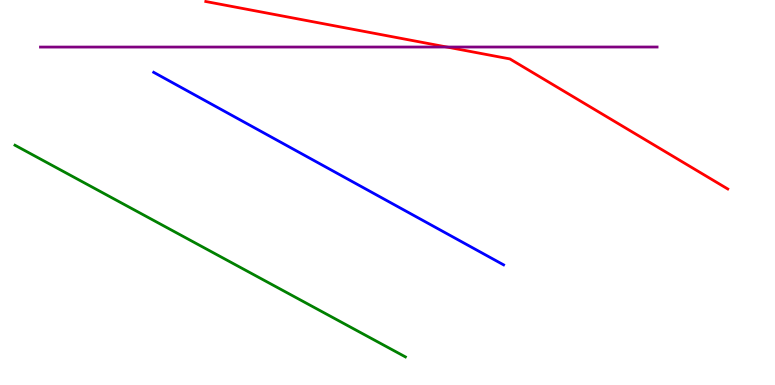[{'lines': ['blue', 'red'], 'intersections': []}, {'lines': ['green', 'red'], 'intersections': []}, {'lines': ['purple', 'red'], 'intersections': [{'x': 5.77, 'y': 8.78}]}, {'lines': ['blue', 'green'], 'intersections': []}, {'lines': ['blue', 'purple'], 'intersections': []}, {'lines': ['green', 'purple'], 'intersections': []}]